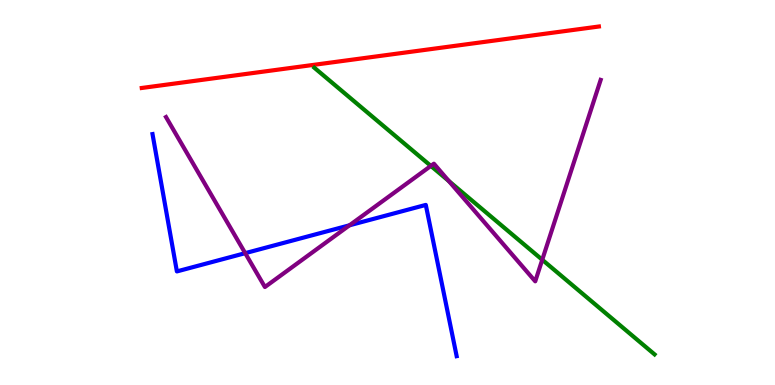[{'lines': ['blue', 'red'], 'intersections': []}, {'lines': ['green', 'red'], 'intersections': []}, {'lines': ['purple', 'red'], 'intersections': []}, {'lines': ['blue', 'green'], 'intersections': []}, {'lines': ['blue', 'purple'], 'intersections': [{'x': 3.16, 'y': 3.42}, {'x': 4.51, 'y': 4.15}]}, {'lines': ['green', 'purple'], 'intersections': [{'x': 5.56, 'y': 5.69}, {'x': 5.79, 'y': 5.3}, {'x': 7.0, 'y': 3.25}]}]